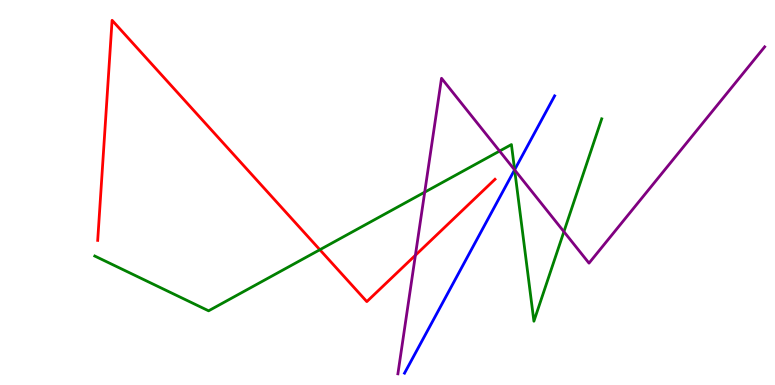[{'lines': ['blue', 'red'], 'intersections': []}, {'lines': ['green', 'red'], 'intersections': [{'x': 4.13, 'y': 3.51}]}, {'lines': ['purple', 'red'], 'intersections': [{'x': 5.36, 'y': 3.37}]}, {'lines': ['blue', 'green'], 'intersections': [{'x': 6.64, 'y': 5.59}]}, {'lines': ['blue', 'purple'], 'intersections': [{'x': 6.64, 'y': 5.59}]}, {'lines': ['green', 'purple'], 'intersections': [{'x': 5.48, 'y': 5.01}, {'x': 6.45, 'y': 6.08}, {'x': 6.64, 'y': 5.59}, {'x': 7.28, 'y': 3.98}]}]